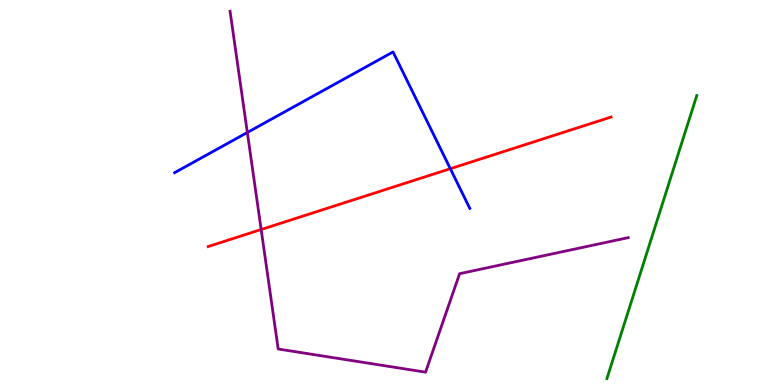[{'lines': ['blue', 'red'], 'intersections': [{'x': 5.81, 'y': 5.62}]}, {'lines': ['green', 'red'], 'intersections': []}, {'lines': ['purple', 'red'], 'intersections': [{'x': 3.37, 'y': 4.04}]}, {'lines': ['blue', 'green'], 'intersections': []}, {'lines': ['blue', 'purple'], 'intersections': [{'x': 3.19, 'y': 6.56}]}, {'lines': ['green', 'purple'], 'intersections': []}]